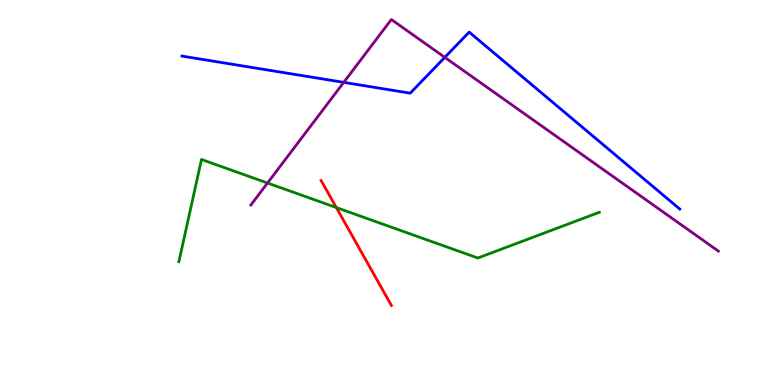[{'lines': ['blue', 'red'], 'intersections': []}, {'lines': ['green', 'red'], 'intersections': [{'x': 4.34, 'y': 4.61}]}, {'lines': ['purple', 'red'], 'intersections': []}, {'lines': ['blue', 'green'], 'intersections': []}, {'lines': ['blue', 'purple'], 'intersections': [{'x': 4.44, 'y': 7.86}, {'x': 5.74, 'y': 8.51}]}, {'lines': ['green', 'purple'], 'intersections': [{'x': 3.45, 'y': 5.25}]}]